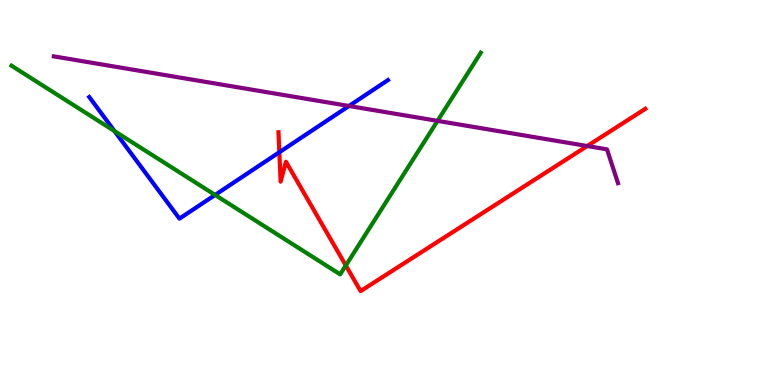[{'lines': ['blue', 'red'], 'intersections': [{'x': 3.6, 'y': 6.05}]}, {'lines': ['green', 'red'], 'intersections': [{'x': 4.46, 'y': 3.1}]}, {'lines': ['purple', 'red'], 'intersections': [{'x': 7.58, 'y': 6.21}]}, {'lines': ['blue', 'green'], 'intersections': [{'x': 1.48, 'y': 6.59}, {'x': 2.78, 'y': 4.94}]}, {'lines': ['blue', 'purple'], 'intersections': [{'x': 4.5, 'y': 7.25}]}, {'lines': ['green', 'purple'], 'intersections': [{'x': 5.65, 'y': 6.86}]}]